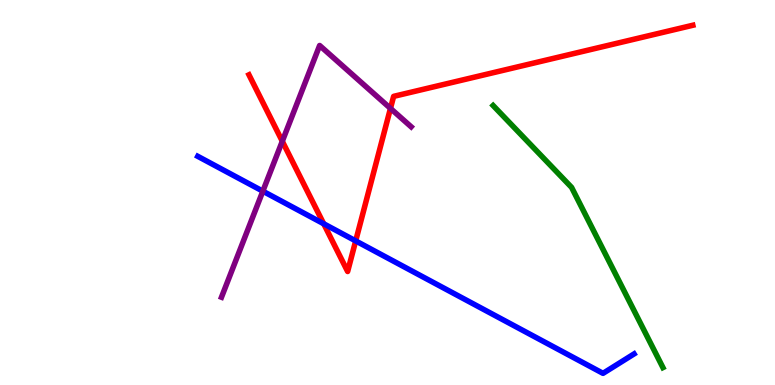[{'lines': ['blue', 'red'], 'intersections': [{'x': 4.18, 'y': 4.19}, {'x': 4.59, 'y': 3.74}]}, {'lines': ['green', 'red'], 'intersections': []}, {'lines': ['purple', 'red'], 'intersections': [{'x': 3.64, 'y': 6.33}, {'x': 5.04, 'y': 7.18}]}, {'lines': ['blue', 'green'], 'intersections': []}, {'lines': ['blue', 'purple'], 'intersections': [{'x': 3.39, 'y': 5.03}]}, {'lines': ['green', 'purple'], 'intersections': []}]